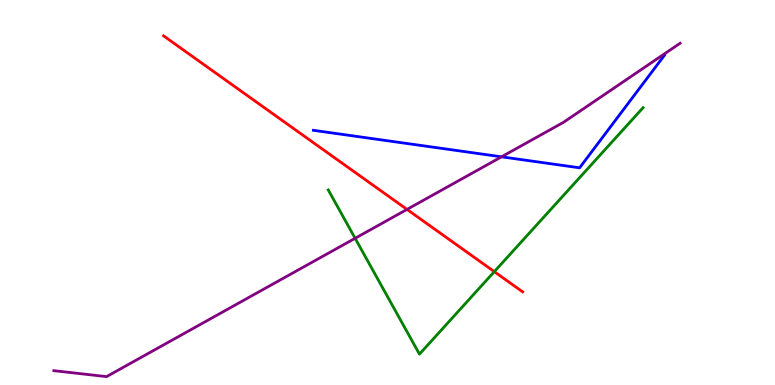[{'lines': ['blue', 'red'], 'intersections': []}, {'lines': ['green', 'red'], 'intersections': [{'x': 6.38, 'y': 2.94}]}, {'lines': ['purple', 'red'], 'intersections': [{'x': 5.25, 'y': 4.56}]}, {'lines': ['blue', 'green'], 'intersections': []}, {'lines': ['blue', 'purple'], 'intersections': [{'x': 6.47, 'y': 5.93}]}, {'lines': ['green', 'purple'], 'intersections': [{'x': 4.58, 'y': 3.81}]}]